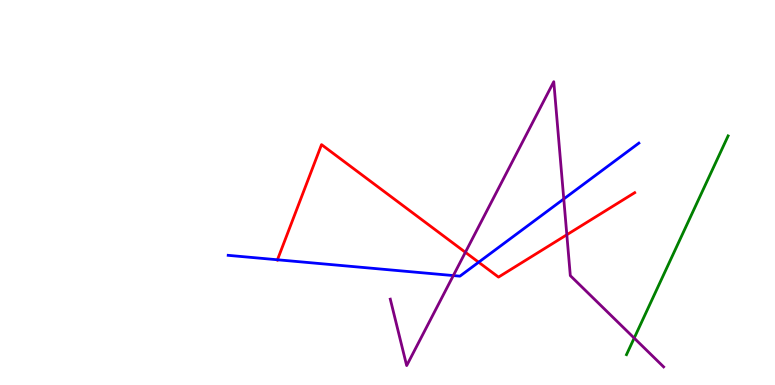[{'lines': ['blue', 'red'], 'intersections': [{'x': 3.58, 'y': 3.25}, {'x': 6.18, 'y': 3.19}]}, {'lines': ['green', 'red'], 'intersections': []}, {'lines': ['purple', 'red'], 'intersections': [{'x': 6.0, 'y': 3.45}, {'x': 7.31, 'y': 3.9}]}, {'lines': ['blue', 'green'], 'intersections': []}, {'lines': ['blue', 'purple'], 'intersections': [{'x': 5.85, 'y': 2.84}, {'x': 7.27, 'y': 4.83}]}, {'lines': ['green', 'purple'], 'intersections': [{'x': 8.18, 'y': 1.22}]}]